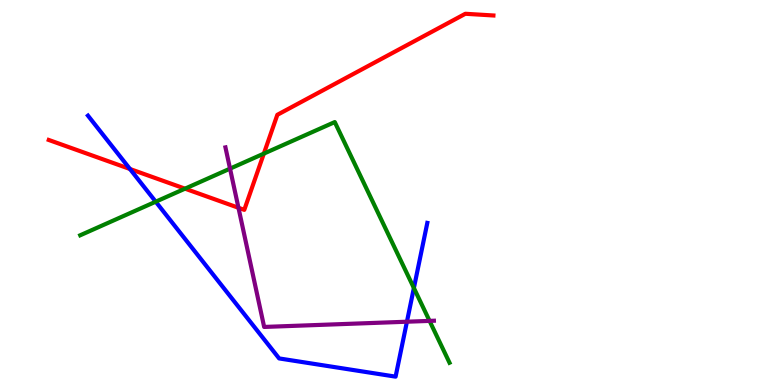[{'lines': ['blue', 'red'], 'intersections': [{'x': 1.68, 'y': 5.61}]}, {'lines': ['green', 'red'], 'intersections': [{'x': 2.39, 'y': 5.1}, {'x': 3.4, 'y': 6.01}]}, {'lines': ['purple', 'red'], 'intersections': [{'x': 3.08, 'y': 4.6}]}, {'lines': ['blue', 'green'], 'intersections': [{'x': 2.01, 'y': 4.76}, {'x': 5.34, 'y': 2.52}]}, {'lines': ['blue', 'purple'], 'intersections': [{'x': 5.25, 'y': 1.64}]}, {'lines': ['green', 'purple'], 'intersections': [{'x': 2.97, 'y': 5.62}, {'x': 5.54, 'y': 1.67}]}]